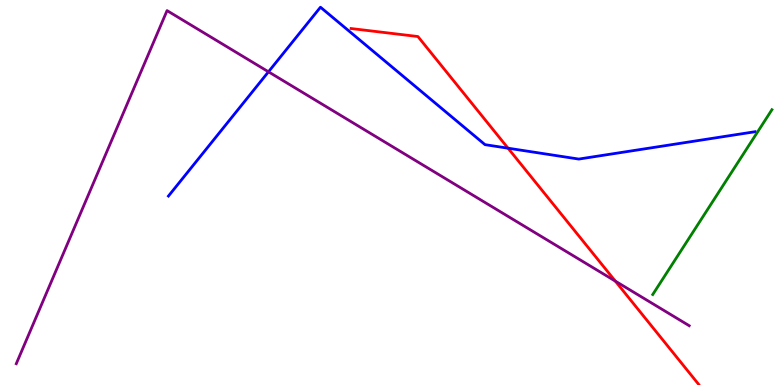[{'lines': ['blue', 'red'], 'intersections': [{'x': 6.56, 'y': 6.15}]}, {'lines': ['green', 'red'], 'intersections': []}, {'lines': ['purple', 'red'], 'intersections': [{'x': 7.94, 'y': 2.7}]}, {'lines': ['blue', 'green'], 'intersections': []}, {'lines': ['blue', 'purple'], 'intersections': [{'x': 3.46, 'y': 8.13}]}, {'lines': ['green', 'purple'], 'intersections': []}]